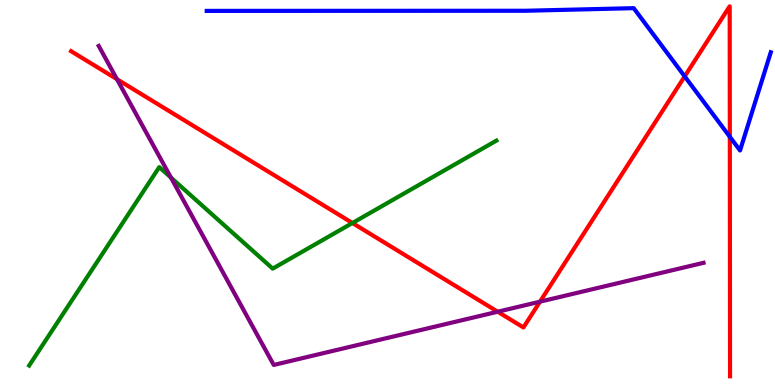[{'lines': ['blue', 'red'], 'intersections': [{'x': 8.83, 'y': 8.02}, {'x': 9.42, 'y': 6.45}]}, {'lines': ['green', 'red'], 'intersections': [{'x': 4.55, 'y': 4.21}]}, {'lines': ['purple', 'red'], 'intersections': [{'x': 1.51, 'y': 7.94}, {'x': 6.42, 'y': 1.9}, {'x': 6.97, 'y': 2.16}]}, {'lines': ['blue', 'green'], 'intersections': []}, {'lines': ['blue', 'purple'], 'intersections': []}, {'lines': ['green', 'purple'], 'intersections': [{'x': 2.21, 'y': 5.39}]}]